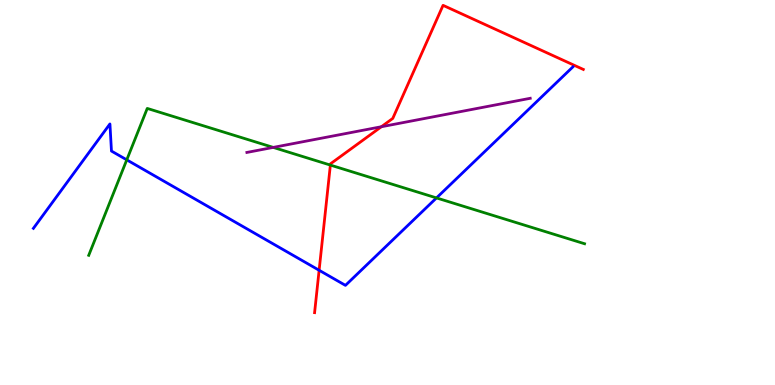[{'lines': ['blue', 'red'], 'intersections': [{'x': 4.12, 'y': 2.98}]}, {'lines': ['green', 'red'], 'intersections': [{'x': 4.26, 'y': 5.71}]}, {'lines': ['purple', 'red'], 'intersections': [{'x': 4.92, 'y': 6.71}]}, {'lines': ['blue', 'green'], 'intersections': [{'x': 1.64, 'y': 5.85}, {'x': 5.63, 'y': 4.86}]}, {'lines': ['blue', 'purple'], 'intersections': []}, {'lines': ['green', 'purple'], 'intersections': [{'x': 3.53, 'y': 6.17}]}]